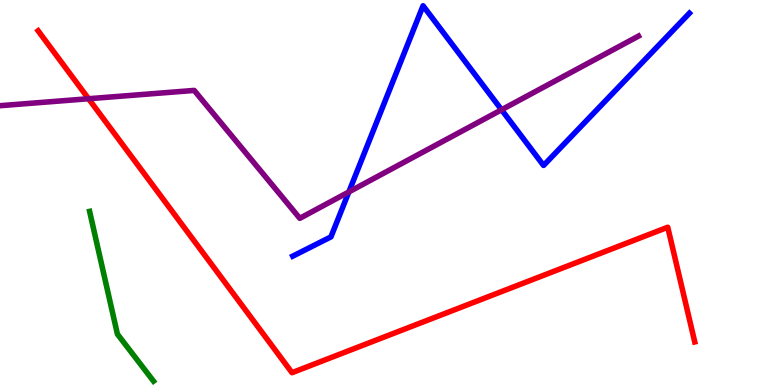[{'lines': ['blue', 'red'], 'intersections': []}, {'lines': ['green', 'red'], 'intersections': []}, {'lines': ['purple', 'red'], 'intersections': [{'x': 1.14, 'y': 7.44}]}, {'lines': ['blue', 'green'], 'intersections': []}, {'lines': ['blue', 'purple'], 'intersections': [{'x': 4.5, 'y': 5.01}, {'x': 6.47, 'y': 7.15}]}, {'lines': ['green', 'purple'], 'intersections': []}]